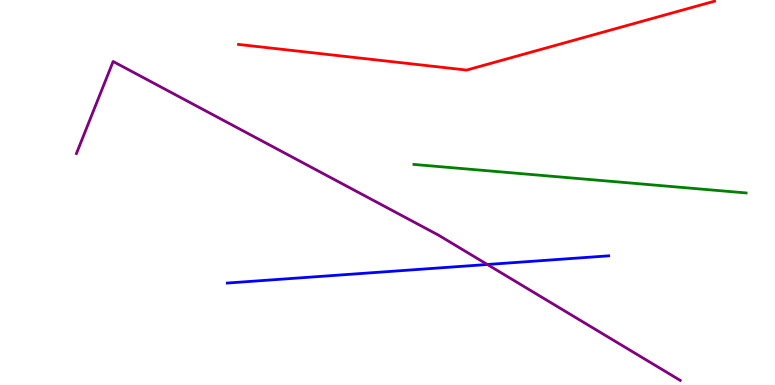[{'lines': ['blue', 'red'], 'intersections': []}, {'lines': ['green', 'red'], 'intersections': []}, {'lines': ['purple', 'red'], 'intersections': []}, {'lines': ['blue', 'green'], 'intersections': []}, {'lines': ['blue', 'purple'], 'intersections': [{'x': 6.29, 'y': 3.13}]}, {'lines': ['green', 'purple'], 'intersections': []}]